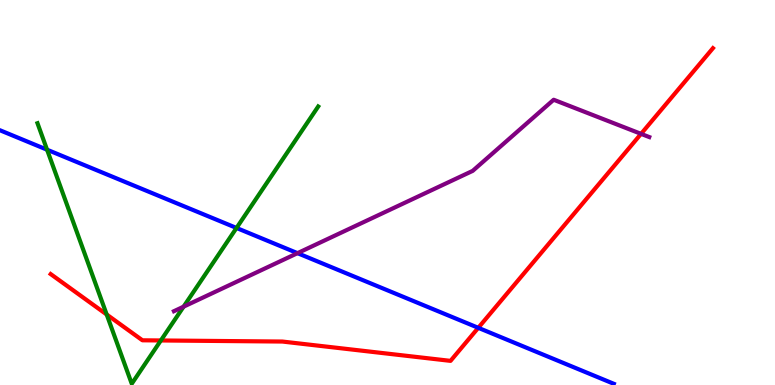[{'lines': ['blue', 'red'], 'intersections': [{'x': 6.17, 'y': 1.49}]}, {'lines': ['green', 'red'], 'intersections': [{'x': 1.38, 'y': 1.83}, {'x': 2.08, 'y': 1.16}]}, {'lines': ['purple', 'red'], 'intersections': [{'x': 8.27, 'y': 6.52}]}, {'lines': ['blue', 'green'], 'intersections': [{'x': 0.607, 'y': 6.11}, {'x': 3.05, 'y': 4.08}]}, {'lines': ['blue', 'purple'], 'intersections': [{'x': 3.84, 'y': 3.42}]}, {'lines': ['green', 'purple'], 'intersections': [{'x': 2.37, 'y': 2.03}]}]